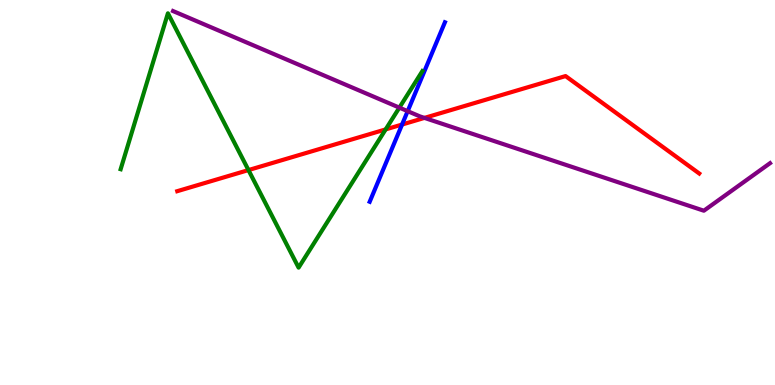[{'lines': ['blue', 'red'], 'intersections': [{'x': 5.19, 'y': 6.77}]}, {'lines': ['green', 'red'], 'intersections': [{'x': 3.21, 'y': 5.58}, {'x': 4.98, 'y': 6.64}]}, {'lines': ['purple', 'red'], 'intersections': [{'x': 5.48, 'y': 6.94}]}, {'lines': ['blue', 'green'], 'intersections': []}, {'lines': ['blue', 'purple'], 'intersections': [{'x': 5.26, 'y': 7.11}]}, {'lines': ['green', 'purple'], 'intersections': [{'x': 5.15, 'y': 7.2}]}]